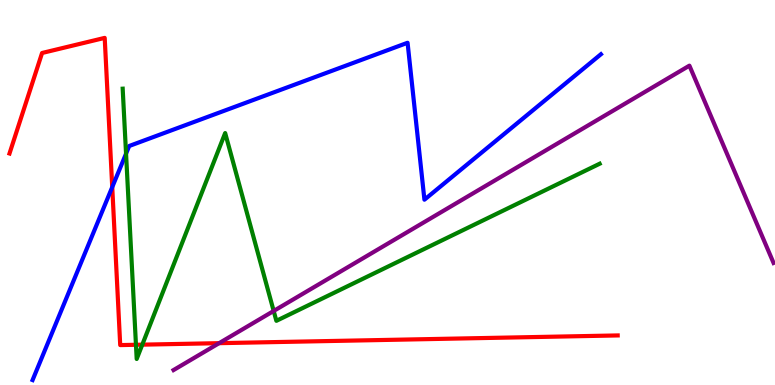[{'lines': ['blue', 'red'], 'intersections': [{'x': 1.45, 'y': 5.14}]}, {'lines': ['green', 'red'], 'intersections': [{'x': 1.75, 'y': 1.04}, {'x': 1.84, 'y': 1.05}]}, {'lines': ['purple', 'red'], 'intersections': [{'x': 2.83, 'y': 1.09}]}, {'lines': ['blue', 'green'], 'intersections': [{'x': 1.63, 'y': 6.01}]}, {'lines': ['blue', 'purple'], 'intersections': []}, {'lines': ['green', 'purple'], 'intersections': [{'x': 3.53, 'y': 1.92}]}]